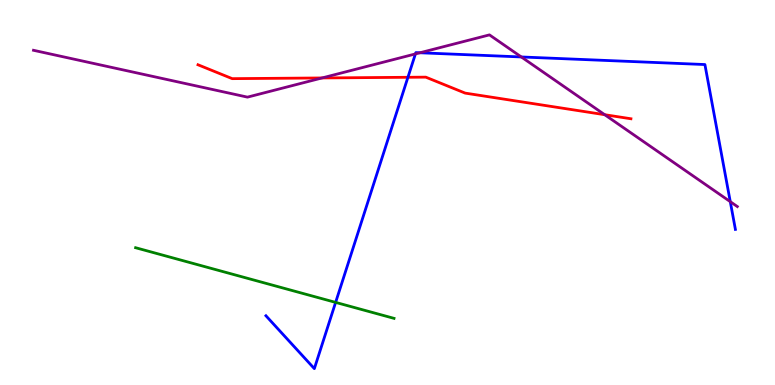[{'lines': ['blue', 'red'], 'intersections': [{'x': 5.26, 'y': 7.99}]}, {'lines': ['green', 'red'], 'intersections': []}, {'lines': ['purple', 'red'], 'intersections': [{'x': 4.16, 'y': 7.98}, {'x': 7.8, 'y': 7.02}]}, {'lines': ['blue', 'green'], 'intersections': [{'x': 4.33, 'y': 2.15}]}, {'lines': ['blue', 'purple'], 'intersections': [{'x': 5.36, 'y': 8.6}, {'x': 5.42, 'y': 8.63}, {'x': 6.73, 'y': 8.52}, {'x': 9.42, 'y': 4.76}]}, {'lines': ['green', 'purple'], 'intersections': []}]